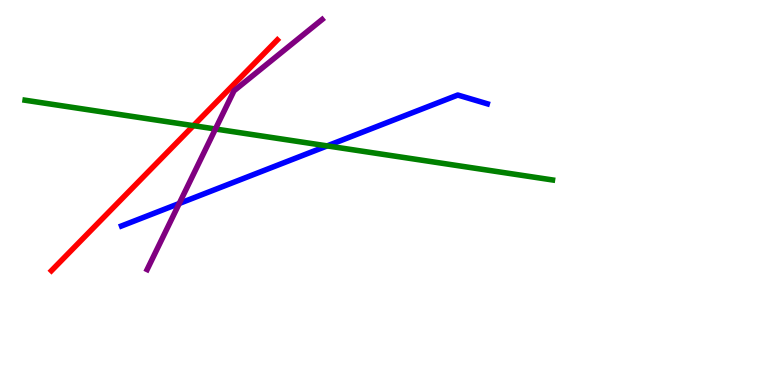[{'lines': ['blue', 'red'], 'intersections': []}, {'lines': ['green', 'red'], 'intersections': [{'x': 2.5, 'y': 6.74}]}, {'lines': ['purple', 'red'], 'intersections': []}, {'lines': ['blue', 'green'], 'intersections': [{'x': 4.22, 'y': 6.21}]}, {'lines': ['blue', 'purple'], 'intersections': [{'x': 2.31, 'y': 4.71}]}, {'lines': ['green', 'purple'], 'intersections': [{'x': 2.78, 'y': 6.65}]}]